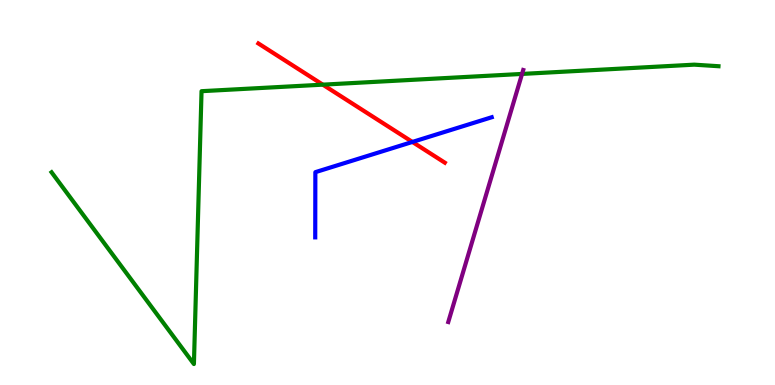[{'lines': ['blue', 'red'], 'intersections': [{'x': 5.32, 'y': 6.31}]}, {'lines': ['green', 'red'], 'intersections': [{'x': 4.17, 'y': 7.8}]}, {'lines': ['purple', 'red'], 'intersections': []}, {'lines': ['blue', 'green'], 'intersections': []}, {'lines': ['blue', 'purple'], 'intersections': []}, {'lines': ['green', 'purple'], 'intersections': [{'x': 6.74, 'y': 8.08}]}]